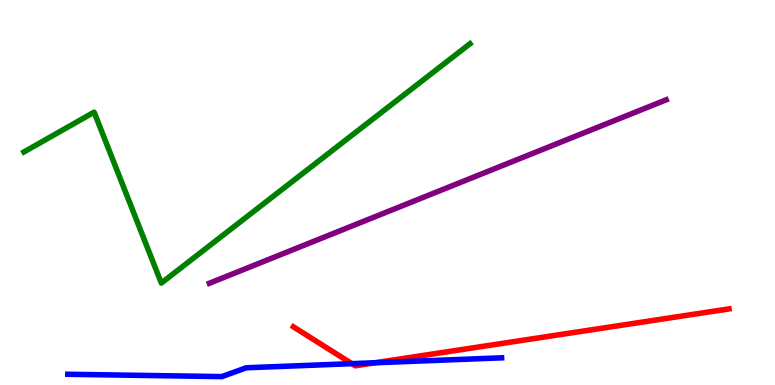[{'lines': ['blue', 'red'], 'intersections': [{'x': 4.54, 'y': 0.554}, {'x': 4.84, 'y': 0.578}]}, {'lines': ['green', 'red'], 'intersections': []}, {'lines': ['purple', 'red'], 'intersections': []}, {'lines': ['blue', 'green'], 'intersections': []}, {'lines': ['blue', 'purple'], 'intersections': []}, {'lines': ['green', 'purple'], 'intersections': []}]